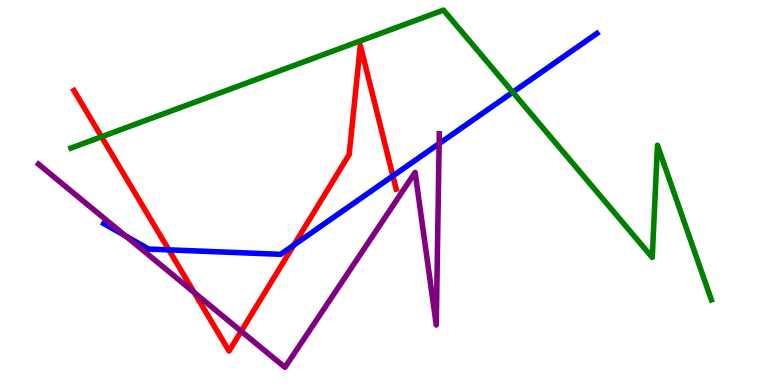[{'lines': ['blue', 'red'], 'intersections': [{'x': 2.18, 'y': 3.51}, {'x': 3.79, 'y': 3.63}, {'x': 5.07, 'y': 5.43}]}, {'lines': ['green', 'red'], 'intersections': [{'x': 1.31, 'y': 6.45}]}, {'lines': ['purple', 'red'], 'intersections': [{'x': 2.51, 'y': 2.4}, {'x': 3.11, 'y': 1.4}]}, {'lines': ['blue', 'green'], 'intersections': [{'x': 6.62, 'y': 7.61}]}, {'lines': ['blue', 'purple'], 'intersections': [{'x': 1.62, 'y': 3.87}, {'x': 5.67, 'y': 6.27}]}, {'lines': ['green', 'purple'], 'intersections': []}]